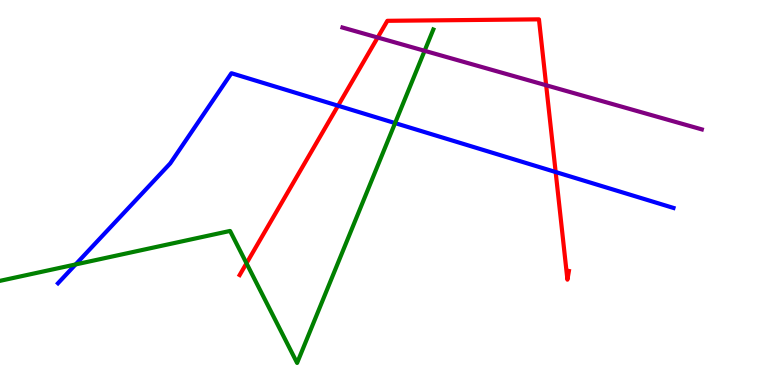[{'lines': ['blue', 'red'], 'intersections': [{'x': 4.36, 'y': 7.25}, {'x': 7.17, 'y': 5.53}]}, {'lines': ['green', 'red'], 'intersections': [{'x': 3.18, 'y': 3.16}]}, {'lines': ['purple', 'red'], 'intersections': [{'x': 4.87, 'y': 9.03}, {'x': 7.05, 'y': 7.79}]}, {'lines': ['blue', 'green'], 'intersections': [{'x': 0.975, 'y': 3.13}, {'x': 5.1, 'y': 6.8}]}, {'lines': ['blue', 'purple'], 'intersections': []}, {'lines': ['green', 'purple'], 'intersections': [{'x': 5.48, 'y': 8.68}]}]